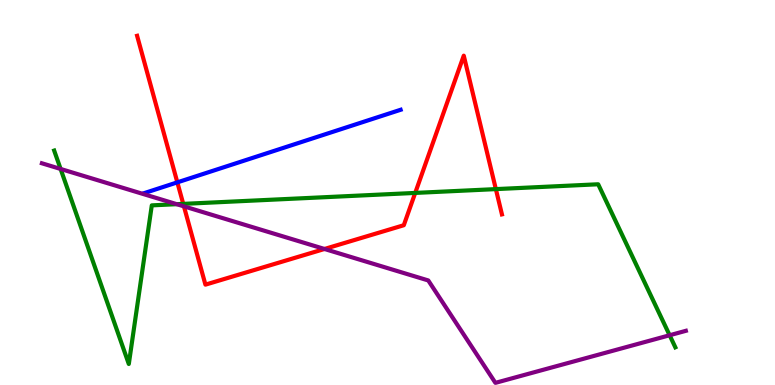[{'lines': ['blue', 'red'], 'intersections': [{'x': 2.29, 'y': 5.26}]}, {'lines': ['green', 'red'], 'intersections': [{'x': 2.36, 'y': 4.7}, {'x': 5.36, 'y': 4.99}, {'x': 6.4, 'y': 5.09}]}, {'lines': ['purple', 'red'], 'intersections': [{'x': 2.37, 'y': 4.64}, {'x': 4.19, 'y': 3.53}]}, {'lines': ['blue', 'green'], 'intersections': []}, {'lines': ['blue', 'purple'], 'intersections': []}, {'lines': ['green', 'purple'], 'intersections': [{'x': 0.782, 'y': 5.61}, {'x': 2.28, 'y': 4.7}, {'x': 8.64, 'y': 1.29}]}]